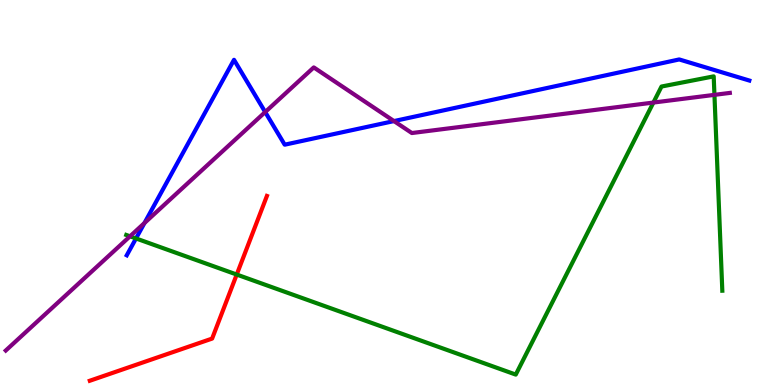[{'lines': ['blue', 'red'], 'intersections': []}, {'lines': ['green', 'red'], 'intersections': [{'x': 3.05, 'y': 2.87}]}, {'lines': ['purple', 'red'], 'intersections': []}, {'lines': ['blue', 'green'], 'intersections': [{'x': 1.75, 'y': 3.81}]}, {'lines': ['blue', 'purple'], 'intersections': [{'x': 1.86, 'y': 4.21}, {'x': 3.42, 'y': 7.09}, {'x': 5.08, 'y': 6.86}]}, {'lines': ['green', 'purple'], 'intersections': [{'x': 1.68, 'y': 3.86}, {'x': 8.43, 'y': 7.34}, {'x': 9.22, 'y': 7.54}]}]